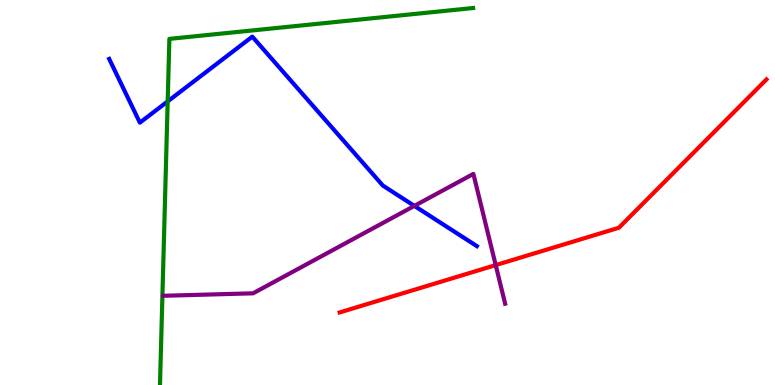[{'lines': ['blue', 'red'], 'intersections': []}, {'lines': ['green', 'red'], 'intersections': []}, {'lines': ['purple', 'red'], 'intersections': [{'x': 6.4, 'y': 3.11}]}, {'lines': ['blue', 'green'], 'intersections': [{'x': 2.16, 'y': 7.37}]}, {'lines': ['blue', 'purple'], 'intersections': [{'x': 5.35, 'y': 4.65}]}, {'lines': ['green', 'purple'], 'intersections': []}]